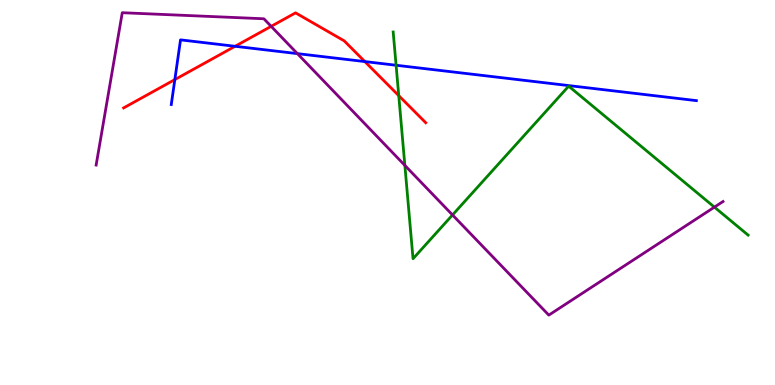[{'lines': ['blue', 'red'], 'intersections': [{'x': 2.26, 'y': 7.93}, {'x': 3.03, 'y': 8.8}, {'x': 4.71, 'y': 8.4}]}, {'lines': ['green', 'red'], 'intersections': [{'x': 5.15, 'y': 7.52}]}, {'lines': ['purple', 'red'], 'intersections': [{'x': 3.5, 'y': 9.32}]}, {'lines': ['blue', 'green'], 'intersections': [{'x': 5.11, 'y': 8.31}]}, {'lines': ['blue', 'purple'], 'intersections': [{'x': 3.84, 'y': 8.61}]}, {'lines': ['green', 'purple'], 'intersections': [{'x': 5.22, 'y': 5.7}, {'x': 5.84, 'y': 4.42}, {'x': 9.22, 'y': 4.62}]}]